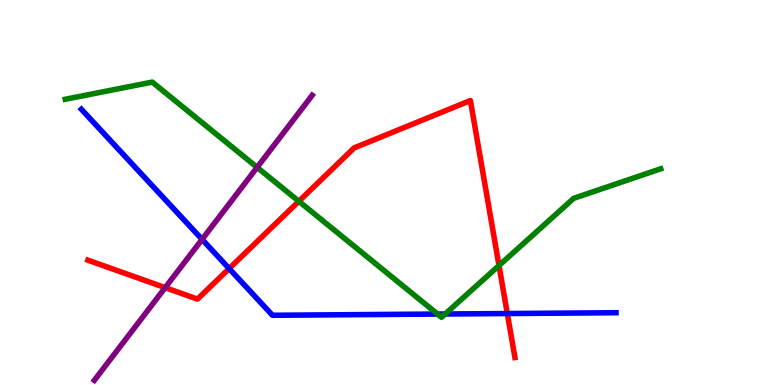[{'lines': ['blue', 'red'], 'intersections': [{'x': 2.96, 'y': 3.02}, {'x': 6.55, 'y': 1.86}]}, {'lines': ['green', 'red'], 'intersections': [{'x': 3.86, 'y': 4.77}, {'x': 6.44, 'y': 3.1}]}, {'lines': ['purple', 'red'], 'intersections': [{'x': 2.13, 'y': 2.53}]}, {'lines': ['blue', 'green'], 'intersections': [{'x': 5.65, 'y': 1.84}, {'x': 5.74, 'y': 1.84}]}, {'lines': ['blue', 'purple'], 'intersections': [{'x': 2.61, 'y': 3.78}]}, {'lines': ['green', 'purple'], 'intersections': [{'x': 3.32, 'y': 5.65}]}]